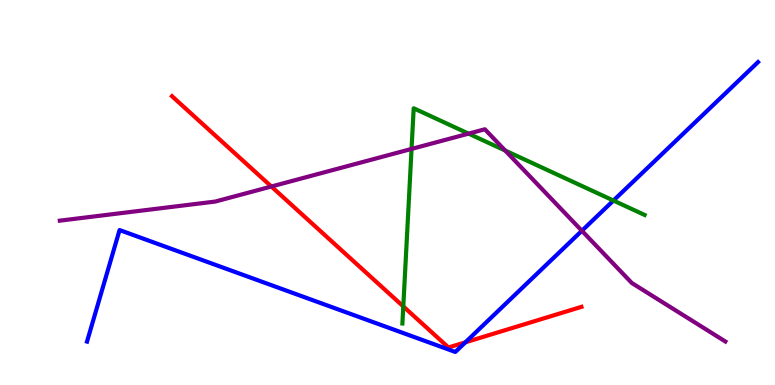[{'lines': ['blue', 'red'], 'intersections': [{'x': 6.01, 'y': 1.11}]}, {'lines': ['green', 'red'], 'intersections': [{'x': 5.2, 'y': 2.04}]}, {'lines': ['purple', 'red'], 'intersections': [{'x': 3.5, 'y': 5.16}]}, {'lines': ['blue', 'green'], 'intersections': [{'x': 7.92, 'y': 4.79}]}, {'lines': ['blue', 'purple'], 'intersections': [{'x': 7.51, 'y': 4.01}]}, {'lines': ['green', 'purple'], 'intersections': [{'x': 5.31, 'y': 6.13}, {'x': 6.05, 'y': 6.53}, {'x': 6.52, 'y': 6.09}]}]